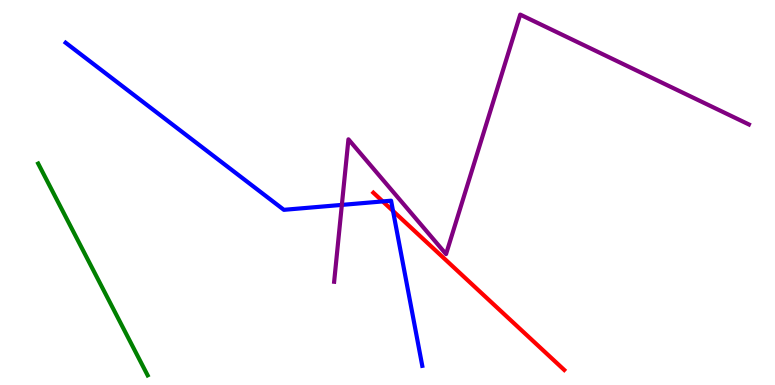[{'lines': ['blue', 'red'], 'intersections': [{'x': 4.94, 'y': 4.77}, {'x': 5.07, 'y': 4.52}]}, {'lines': ['green', 'red'], 'intersections': []}, {'lines': ['purple', 'red'], 'intersections': []}, {'lines': ['blue', 'green'], 'intersections': []}, {'lines': ['blue', 'purple'], 'intersections': [{'x': 4.41, 'y': 4.68}]}, {'lines': ['green', 'purple'], 'intersections': []}]